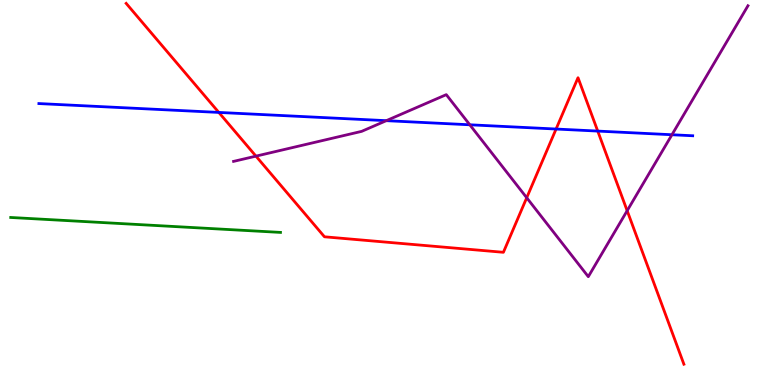[{'lines': ['blue', 'red'], 'intersections': [{'x': 2.82, 'y': 7.08}, {'x': 7.18, 'y': 6.65}, {'x': 7.71, 'y': 6.6}]}, {'lines': ['green', 'red'], 'intersections': []}, {'lines': ['purple', 'red'], 'intersections': [{'x': 3.3, 'y': 5.94}, {'x': 6.8, 'y': 4.86}, {'x': 8.09, 'y': 4.53}]}, {'lines': ['blue', 'green'], 'intersections': []}, {'lines': ['blue', 'purple'], 'intersections': [{'x': 4.98, 'y': 6.87}, {'x': 6.06, 'y': 6.76}, {'x': 8.67, 'y': 6.5}]}, {'lines': ['green', 'purple'], 'intersections': []}]